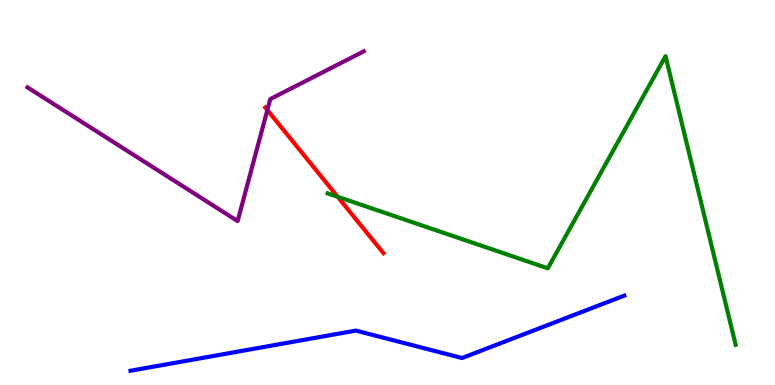[{'lines': ['blue', 'red'], 'intersections': []}, {'lines': ['green', 'red'], 'intersections': [{'x': 4.36, 'y': 4.89}]}, {'lines': ['purple', 'red'], 'intersections': [{'x': 3.45, 'y': 7.14}]}, {'lines': ['blue', 'green'], 'intersections': []}, {'lines': ['blue', 'purple'], 'intersections': []}, {'lines': ['green', 'purple'], 'intersections': []}]